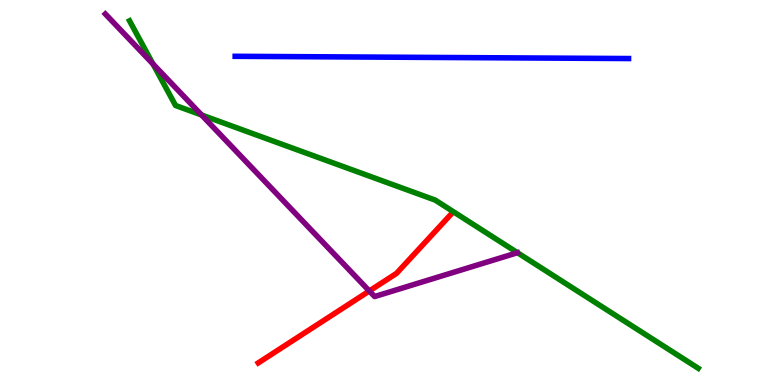[{'lines': ['blue', 'red'], 'intersections': []}, {'lines': ['green', 'red'], 'intersections': []}, {'lines': ['purple', 'red'], 'intersections': [{'x': 4.77, 'y': 2.44}]}, {'lines': ['blue', 'green'], 'intersections': []}, {'lines': ['blue', 'purple'], 'intersections': []}, {'lines': ['green', 'purple'], 'intersections': [{'x': 1.97, 'y': 8.34}, {'x': 2.6, 'y': 7.01}]}]